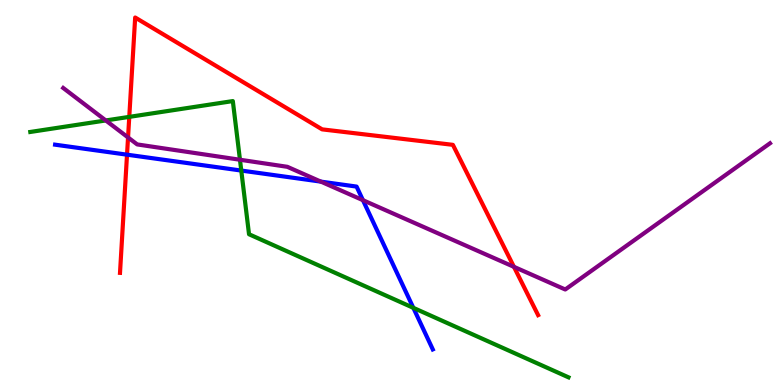[{'lines': ['blue', 'red'], 'intersections': [{'x': 1.64, 'y': 5.98}]}, {'lines': ['green', 'red'], 'intersections': [{'x': 1.67, 'y': 6.96}]}, {'lines': ['purple', 'red'], 'intersections': [{'x': 1.65, 'y': 6.43}, {'x': 6.63, 'y': 3.07}]}, {'lines': ['blue', 'green'], 'intersections': [{'x': 3.11, 'y': 5.57}, {'x': 5.33, 'y': 2.0}]}, {'lines': ['blue', 'purple'], 'intersections': [{'x': 4.14, 'y': 5.28}, {'x': 4.68, 'y': 4.8}]}, {'lines': ['green', 'purple'], 'intersections': [{'x': 1.36, 'y': 6.87}, {'x': 3.1, 'y': 5.85}]}]